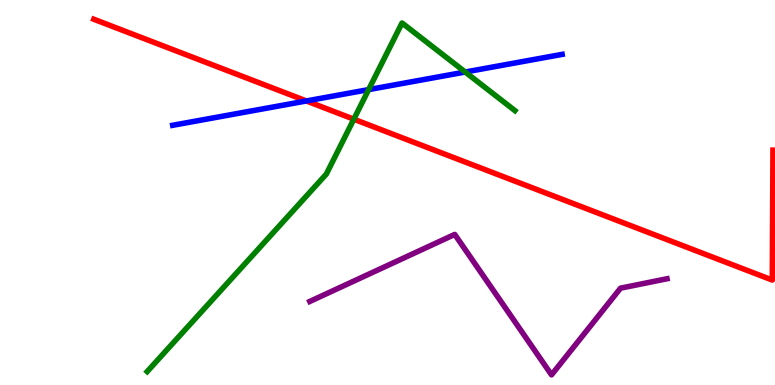[{'lines': ['blue', 'red'], 'intersections': [{'x': 3.95, 'y': 7.38}]}, {'lines': ['green', 'red'], 'intersections': [{'x': 4.57, 'y': 6.9}]}, {'lines': ['purple', 'red'], 'intersections': []}, {'lines': ['blue', 'green'], 'intersections': [{'x': 4.76, 'y': 7.67}, {'x': 6.0, 'y': 8.13}]}, {'lines': ['blue', 'purple'], 'intersections': []}, {'lines': ['green', 'purple'], 'intersections': []}]